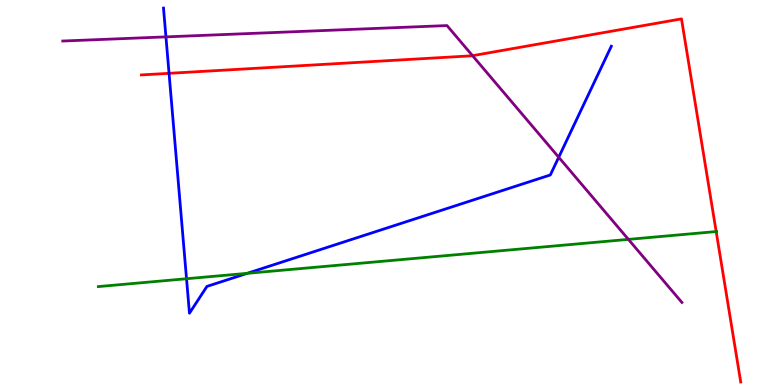[{'lines': ['blue', 'red'], 'intersections': [{'x': 2.18, 'y': 8.1}]}, {'lines': ['green', 'red'], 'intersections': [{'x': 9.24, 'y': 3.99}]}, {'lines': ['purple', 'red'], 'intersections': [{'x': 6.1, 'y': 8.55}]}, {'lines': ['blue', 'green'], 'intersections': [{'x': 2.41, 'y': 2.76}, {'x': 3.19, 'y': 2.9}]}, {'lines': ['blue', 'purple'], 'intersections': [{'x': 2.14, 'y': 9.04}, {'x': 7.21, 'y': 5.92}]}, {'lines': ['green', 'purple'], 'intersections': [{'x': 8.11, 'y': 3.78}]}]